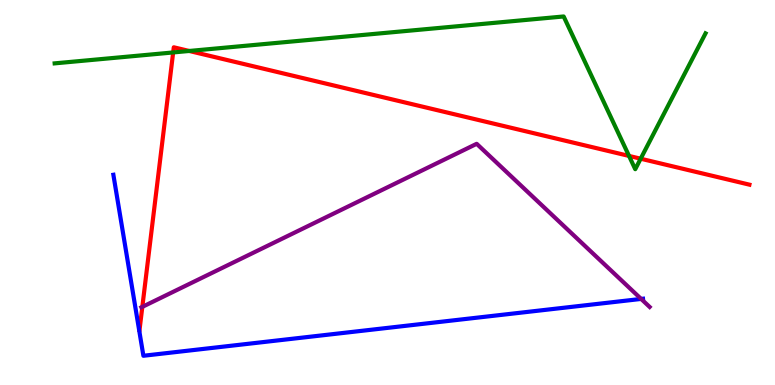[{'lines': ['blue', 'red'], 'intersections': []}, {'lines': ['green', 'red'], 'intersections': [{'x': 2.23, 'y': 8.64}, {'x': 2.44, 'y': 8.68}, {'x': 8.12, 'y': 5.95}, {'x': 8.27, 'y': 5.88}]}, {'lines': ['purple', 'red'], 'intersections': [{'x': 1.84, 'y': 2.03}]}, {'lines': ['blue', 'green'], 'intersections': []}, {'lines': ['blue', 'purple'], 'intersections': [{'x': 8.27, 'y': 2.24}]}, {'lines': ['green', 'purple'], 'intersections': []}]